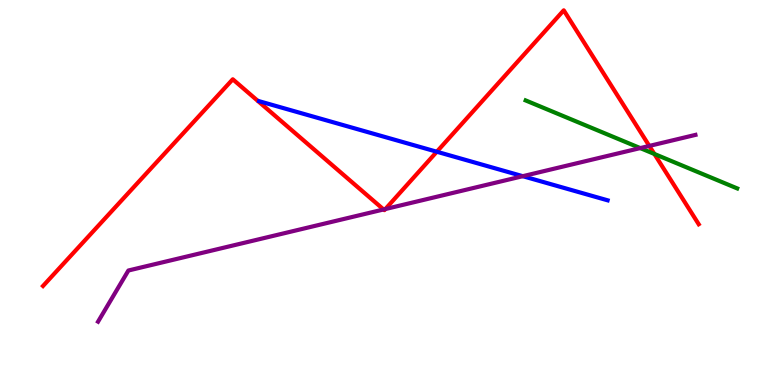[{'lines': ['blue', 'red'], 'intersections': [{'x': 5.64, 'y': 6.06}]}, {'lines': ['green', 'red'], 'intersections': [{'x': 8.44, 'y': 6.0}]}, {'lines': ['purple', 'red'], 'intersections': [{'x': 4.95, 'y': 4.56}, {'x': 4.97, 'y': 4.57}, {'x': 8.38, 'y': 6.21}]}, {'lines': ['blue', 'green'], 'intersections': []}, {'lines': ['blue', 'purple'], 'intersections': [{'x': 6.75, 'y': 5.42}]}, {'lines': ['green', 'purple'], 'intersections': [{'x': 8.26, 'y': 6.15}]}]